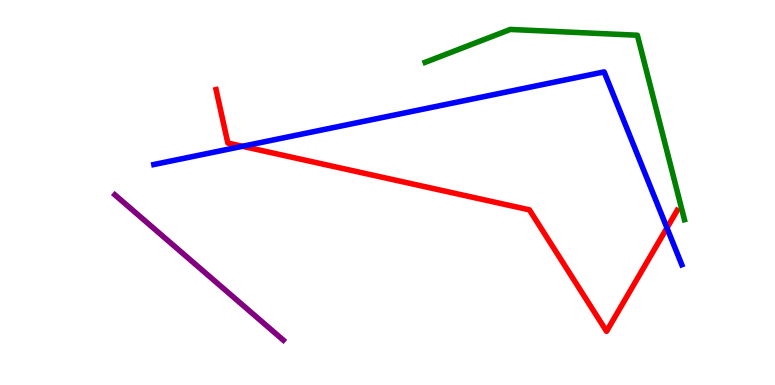[{'lines': ['blue', 'red'], 'intersections': [{'x': 3.13, 'y': 6.2}, {'x': 8.61, 'y': 4.08}]}, {'lines': ['green', 'red'], 'intersections': []}, {'lines': ['purple', 'red'], 'intersections': []}, {'lines': ['blue', 'green'], 'intersections': []}, {'lines': ['blue', 'purple'], 'intersections': []}, {'lines': ['green', 'purple'], 'intersections': []}]